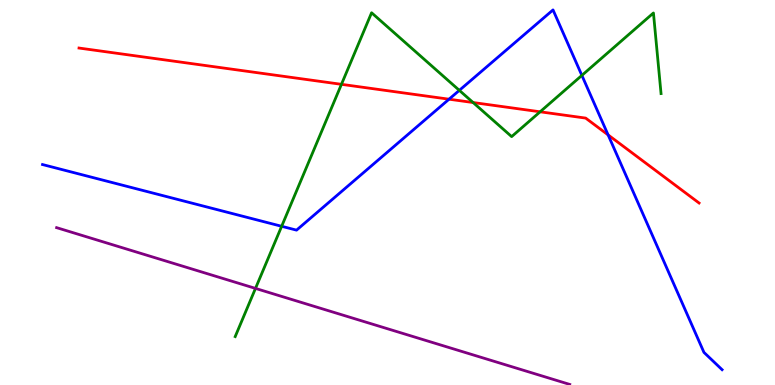[{'lines': ['blue', 'red'], 'intersections': [{'x': 5.79, 'y': 7.42}, {'x': 7.85, 'y': 6.5}]}, {'lines': ['green', 'red'], 'intersections': [{'x': 4.41, 'y': 7.81}, {'x': 6.1, 'y': 7.34}, {'x': 6.97, 'y': 7.1}]}, {'lines': ['purple', 'red'], 'intersections': []}, {'lines': ['blue', 'green'], 'intersections': [{'x': 3.63, 'y': 4.12}, {'x': 5.93, 'y': 7.65}, {'x': 7.51, 'y': 8.04}]}, {'lines': ['blue', 'purple'], 'intersections': []}, {'lines': ['green', 'purple'], 'intersections': [{'x': 3.3, 'y': 2.51}]}]